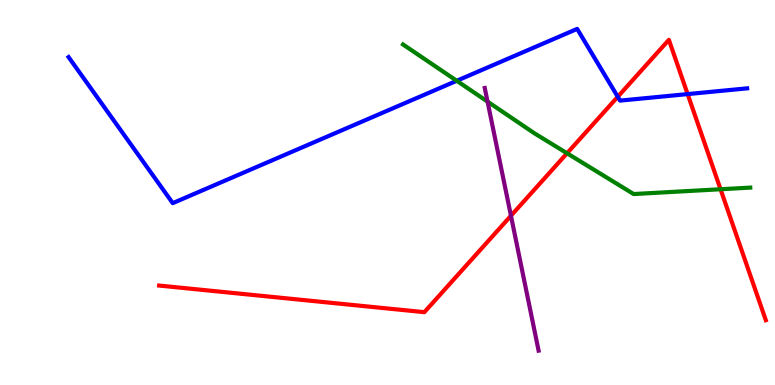[{'lines': ['blue', 'red'], 'intersections': [{'x': 7.97, 'y': 7.49}, {'x': 8.87, 'y': 7.56}]}, {'lines': ['green', 'red'], 'intersections': [{'x': 7.32, 'y': 6.02}, {'x': 9.3, 'y': 5.08}]}, {'lines': ['purple', 'red'], 'intersections': [{'x': 6.59, 'y': 4.4}]}, {'lines': ['blue', 'green'], 'intersections': [{'x': 5.89, 'y': 7.9}]}, {'lines': ['blue', 'purple'], 'intersections': []}, {'lines': ['green', 'purple'], 'intersections': [{'x': 6.29, 'y': 7.36}]}]